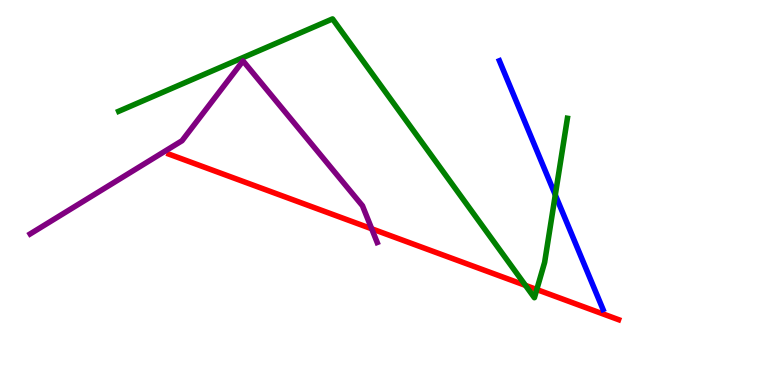[{'lines': ['blue', 'red'], 'intersections': []}, {'lines': ['green', 'red'], 'intersections': [{'x': 6.78, 'y': 2.59}, {'x': 6.93, 'y': 2.48}]}, {'lines': ['purple', 'red'], 'intersections': [{'x': 4.8, 'y': 4.06}]}, {'lines': ['blue', 'green'], 'intersections': [{'x': 7.17, 'y': 4.94}]}, {'lines': ['blue', 'purple'], 'intersections': []}, {'lines': ['green', 'purple'], 'intersections': []}]